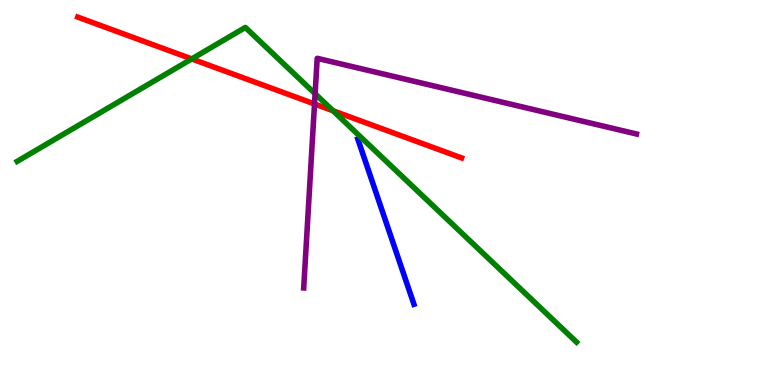[{'lines': ['blue', 'red'], 'intersections': []}, {'lines': ['green', 'red'], 'intersections': [{'x': 2.47, 'y': 8.47}, {'x': 4.3, 'y': 7.12}]}, {'lines': ['purple', 'red'], 'intersections': [{'x': 4.06, 'y': 7.3}]}, {'lines': ['blue', 'green'], 'intersections': []}, {'lines': ['blue', 'purple'], 'intersections': []}, {'lines': ['green', 'purple'], 'intersections': [{'x': 4.07, 'y': 7.57}]}]